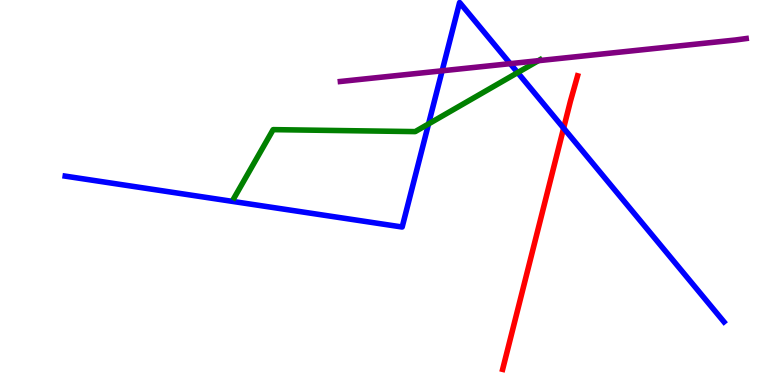[{'lines': ['blue', 'red'], 'intersections': [{'x': 7.27, 'y': 6.67}]}, {'lines': ['green', 'red'], 'intersections': []}, {'lines': ['purple', 'red'], 'intersections': []}, {'lines': ['blue', 'green'], 'intersections': [{'x': 5.53, 'y': 6.78}, {'x': 6.68, 'y': 8.11}]}, {'lines': ['blue', 'purple'], 'intersections': [{'x': 5.7, 'y': 8.16}, {'x': 6.58, 'y': 8.35}]}, {'lines': ['green', 'purple'], 'intersections': [{'x': 6.95, 'y': 8.42}]}]